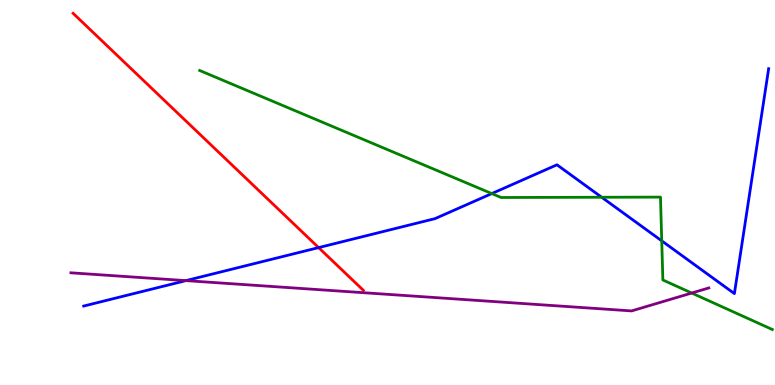[{'lines': ['blue', 'red'], 'intersections': [{'x': 4.11, 'y': 3.57}]}, {'lines': ['green', 'red'], 'intersections': []}, {'lines': ['purple', 'red'], 'intersections': []}, {'lines': ['blue', 'green'], 'intersections': [{'x': 6.35, 'y': 4.97}, {'x': 7.76, 'y': 4.88}, {'x': 8.54, 'y': 3.74}]}, {'lines': ['blue', 'purple'], 'intersections': [{'x': 2.4, 'y': 2.71}]}, {'lines': ['green', 'purple'], 'intersections': [{'x': 8.93, 'y': 2.39}]}]